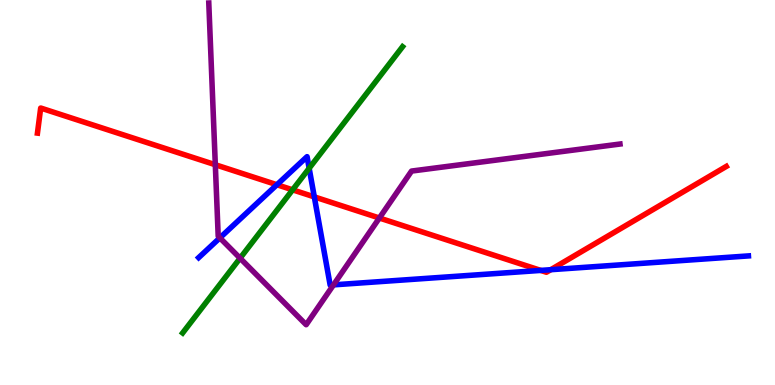[{'lines': ['blue', 'red'], 'intersections': [{'x': 3.57, 'y': 5.2}, {'x': 4.06, 'y': 4.89}, {'x': 6.98, 'y': 2.98}, {'x': 7.11, 'y': 2.99}]}, {'lines': ['green', 'red'], 'intersections': [{'x': 3.78, 'y': 5.07}]}, {'lines': ['purple', 'red'], 'intersections': [{'x': 2.78, 'y': 5.72}, {'x': 4.9, 'y': 4.34}]}, {'lines': ['blue', 'green'], 'intersections': [{'x': 3.99, 'y': 5.63}]}, {'lines': ['blue', 'purple'], 'intersections': [{'x': 2.84, 'y': 3.82}, {'x': 4.3, 'y': 2.6}]}, {'lines': ['green', 'purple'], 'intersections': [{'x': 3.1, 'y': 3.29}]}]